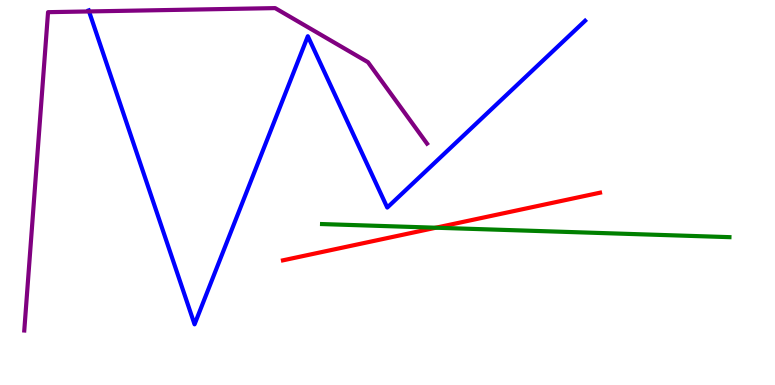[{'lines': ['blue', 'red'], 'intersections': []}, {'lines': ['green', 'red'], 'intersections': [{'x': 5.62, 'y': 4.09}]}, {'lines': ['purple', 'red'], 'intersections': []}, {'lines': ['blue', 'green'], 'intersections': []}, {'lines': ['blue', 'purple'], 'intersections': [{'x': 1.15, 'y': 9.7}]}, {'lines': ['green', 'purple'], 'intersections': []}]